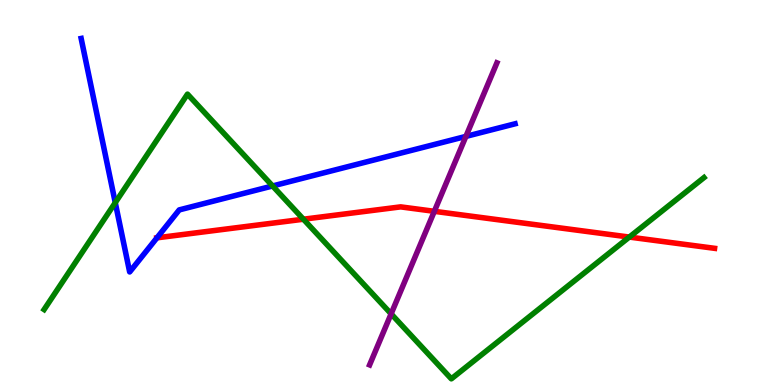[{'lines': ['blue', 'red'], 'intersections': [{'x': 2.03, 'y': 3.82}]}, {'lines': ['green', 'red'], 'intersections': [{'x': 3.92, 'y': 4.31}, {'x': 8.12, 'y': 3.84}]}, {'lines': ['purple', 'red'], 'intersections': [{'x': 5.6, 'y': 4.51}]}, {'lines': ['blue', 'green'], 'intersections': [{'x': 1.49, 'y': 4.74}, {'x': 3.52, 'y': 5.17}]}, {'lines': ['blue', 'purple'], 'intersections': [{'x': 6.01, 'y': 6.46}]}, {'lines': ['green', 'purple'], 'intersections': [{'x': 5.05, 'y': 1.85}]}]